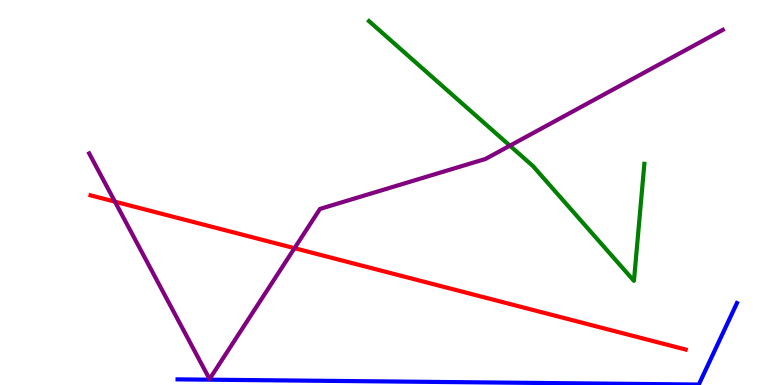[{'lines': ['blue', 'red'], 'intersections': []}, {'lines': ['green', 'red'], 'intersections': []}, {'lines': ['purple', 'red'], 'intersections': [{'x': 1.48, 'y': 4.76}, {'x': 3.8, 'y': 3.55}]}, {'lines': ['blue', 'green'], 'intersections': []}, {'lines': ['blue', 'purple'], 'intersections': []}, {'lines': ['green', 'purple'], 'intersections': [{'x': 6.58, 'y': 6.22}]}]